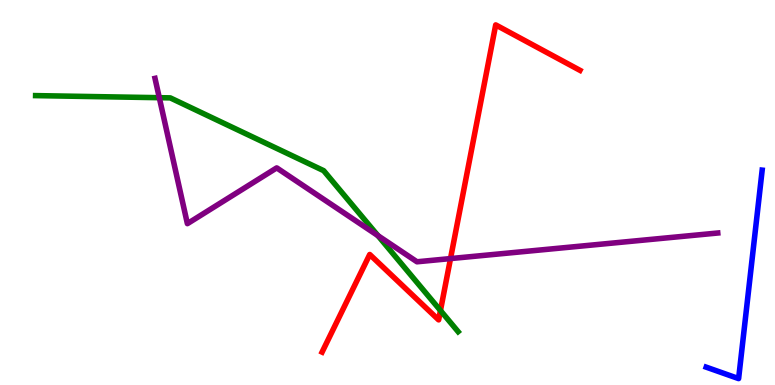[{'lines': ['blue', 'red'], 'intersections': []}, {'lines': ['green', 'red'], 'intersections': [{'x': 5.68, 'y': 1.93}]}, {'lines': ['purple', 'red'], 'intersections': [{'x': 5.81, 'y': 3.28}]}, {'lines': ['blue', 'green'], 'intersections': []}, {'lines': ['blue', 'purple'], 'intersections': []}, {'lines': ['green', 'purple'], 'intersections': [{'x': 2.06, 'y': 7.46}, {'x': 4.88, 'y': 3.88}]}]